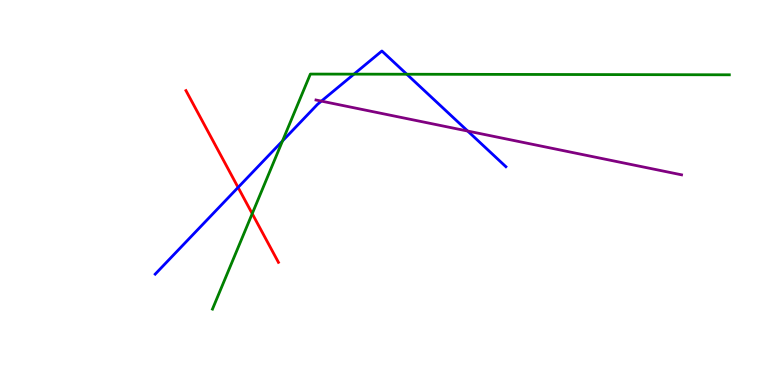[{'lines': ['blue', 'red'], 'intersections': [{'x': 3.07, 'y': 5.13}]}, {'lines': ['green', 'red'], 'intersections': [{'x': 3.25, 'y': 4.45}]}, {'lines': ['purple', 'red'], 'intersections': []}, {'lines': ['blue', 'green'], 'intersections': [{'x': 3.65, 'y': 6.34}, {'x': 4.57, 'y': 8.07}, {'x': 5.25, 'y': 8.07}]}, {'lines': ['blue', 'purple'], 'intersections': [{'x': 4.15, 'y': 7.37}, {'x': 6.03, 'y': 6.6}]}, {'lines': ['green', 'purple'], 'intersections': []}]